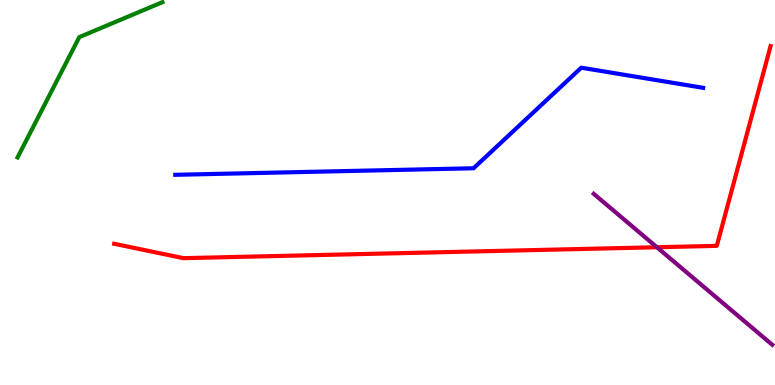[{'lines': ['blue', 'red'], 'intersections': []}, {'lines': ['green', 'red'], 'intersections': []}, {'lines': ['purple', 'red'], 'intersections': [{'x': 8.48, 'y': 3.58}]}, {'lines': ['blue', 'green'], 'intersections': []}, {'lines': ['blue', 'purple'], 'intersections': []}, {'lines': ['green', 'purple'], 'intersections': []}]